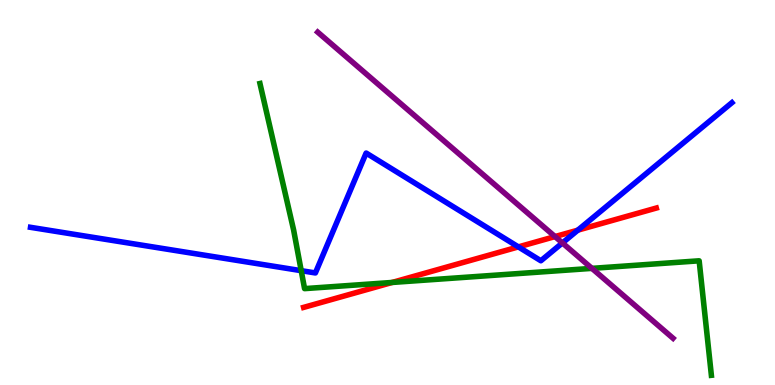[{'lines': ['blue', 'red'], 'intersections': [{'x': 6.69, 'y': 3.59}, {'x': 7.46, 'y': 4.02}]}, {'lines': ['green', 'red'], 'intersections': [{'x': 5.06, 'y': 2.66}]}, {'lines': ['purple', 'red'], 'intersections': [{'x': 7.16, 'y': 3.86}]}, {'lines': ['blue', 'green'], 'intersections': [{'x': 3.89, 'y': 2.97}]}, {'lines': ['blue', 'purple'], 'intersections': [{'x': 7.26, 'y': 3.69}]}, {'lines': ['green', 'purple'], 'intersections': [{'x': 7.64, 'y': 3.03}]}]